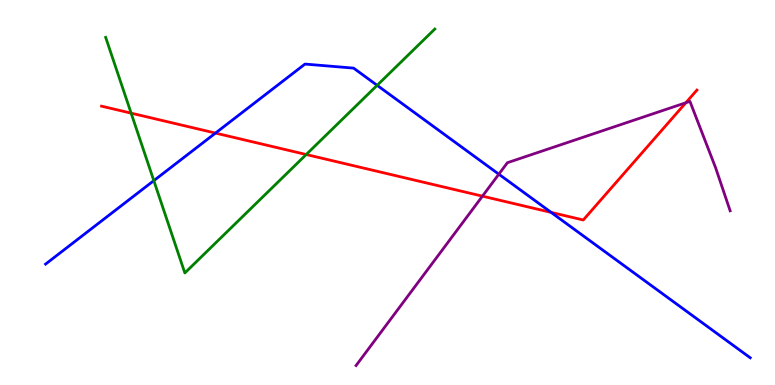[{'lines': ['blue', 'red'], 'intersections': [{'x': 2.78, 'y': 6.54}, {'x': 7.11, 'y': 4.48}]}, {'lines': ['green', 'red'], 'intersections': [{'x': 1.69, 'y': 7.06}, {'x': 3.95, 'y': 5.99}]}, {'lines': ['purple', 'red'], 'intersections': [{'x': 6.22, 'y': 4.9}, {'x': 8.85, 'y': 7.33}]}, {'lines': ['blue', 'green'], 'intersections': [{'x': 1.98, 'y': 5.31}, {'x': 4.87, 'y': 7.78}]}, {'lines': ['blue', 'purple'], 'intersections': [{'x': 6.44, 'y': 5.48}]}, {'lines': ['green', 'purple'], 'intersections': []}]